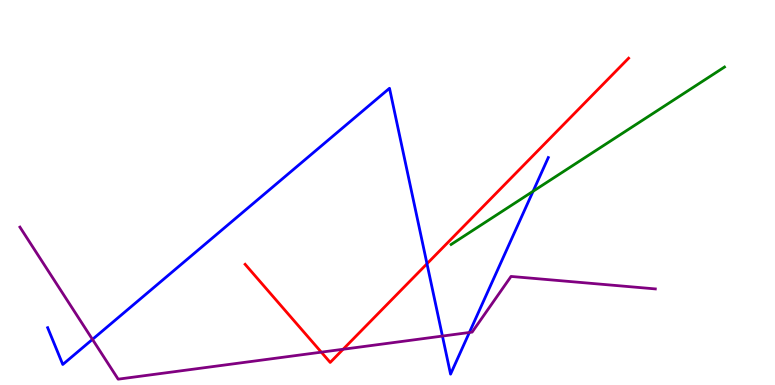[{'lines': ['blue', 'red'], 'intersections': [{'x': 5.51, 'y': 3.15}]}, {'lines': ['green', 'red'], 'intersections': []}, {'lines': ['purple', 'red'], 'intersections': [{'x': 4.15, 'y': 0.853}, {'x': 4.43, 'y': 0.928}]}, {'lines': ['blue', 'green'], 'intersections': [{'x': 6.88, 'y': 5.03}]}, {'lines': ['blue', 'purple'], 'intersections': [{'x': 1.19, 'y': 1.18}, {'x': 5.71, 'y': 1.27}, {'x': 6.06, 'y': 1.36}]}, {'lines': ['green', 'purple'], 'intersections': []}]